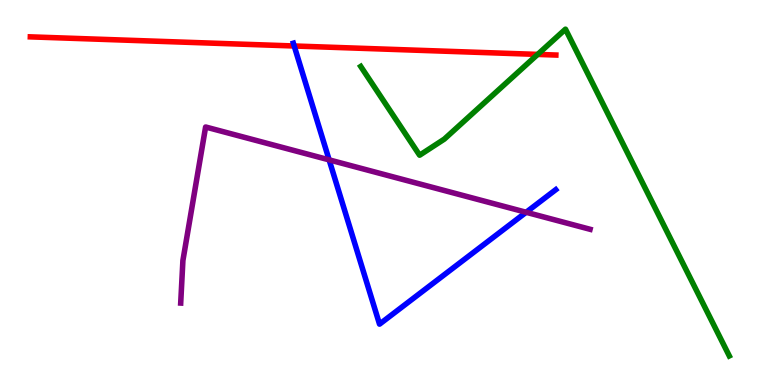[{'lines': ['blue', 'red'], 'intersections': [{'x': 3.8, 'y': 8.81}]}, {'lines': ['green', 'red'], 'intersections': [{'x': 6.94, 'y': 8.59}]}, {'lines': ['purple', 'red'], 'intersections': []}, {'lines': ['blue', 'green'], 'intersections': []}, {'lines': ['blue', 'purple'], 'intersections': [{'x': 4.25, 'y': 5.85}, {'x': 6.79, 'y': 4.49}]}, {'lines': ['green', 'purple'], 'intersections': []}]